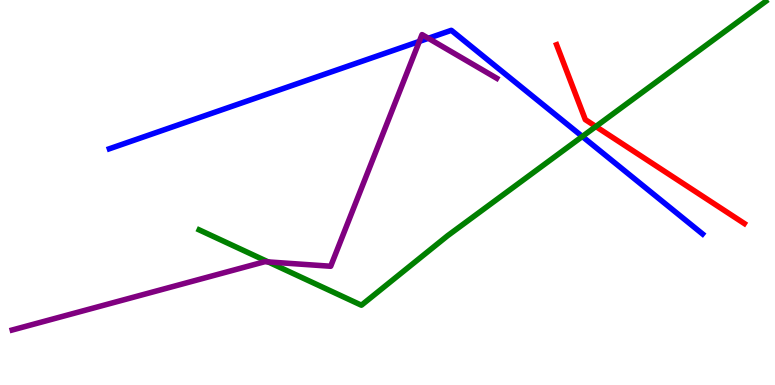[{'lines': ['blue', 'red'], 'intersections': []}, {'lines': ['green', 'red'], 'intersections': [{'x': 7.69, 'y': 6.71}]}, {'lines': ['purple', 'red'], 'intersections': []}, {'lines': ['blue', 'green'], 'intersections': [{'x': 7.51, 'y': 6.45}]}, {'lines': ['blue', 'purple'], 'intersections': [{'x': 5.41, 'y': 8.92}, {'x': 5.53, 'y': 9.01}]}, {'lines': ['green', 'purple'], 'intersections': [{'x': 3.46, 'y': 3.2}]}]